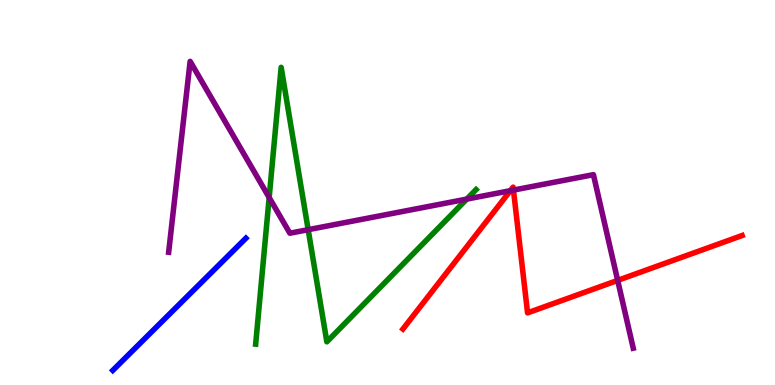[{'lines': ['blue', 'red'], 'intersections': []}, {'lines': ['green', 'red'], 'intersections': []}, {'lines': ['purple', 'red'], 'intersections': [{'x': 6.59, 'y': 5.05}, {'x': 6.63, 'y': 5.06}, {'x': 7.97, 'y': 2.72}]}, {'lines': ['blue', 'green'], 'intersections': []}, {'lines': ['blue', 'purple'], 'intersections': []}, {'lines': ['green', 'purple'], 'intersections': [{'x': 3.47, 'y': 4.87}, {'x': 3.98, 'y': 4.03}, {'x': 6.02, 'y': 4.83}]}]